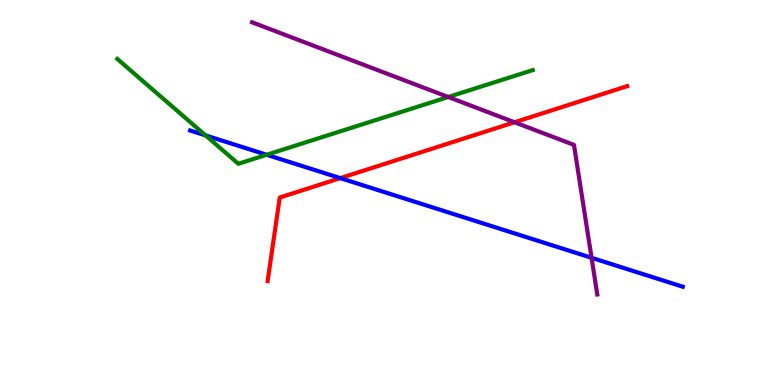[{'lines': ['blue', 'red'], 'intersections': [{'x': 4.39, 'y': 5.37}]}, {'lines': ['green', 'red'], 'intersections': []}, {'lines': ['purple', 'red'], 'intersections': [{'x': 6.64, 'y': 6.82}]}, {'lines': ['blue', 'green'], 'intersections': [{'x': 2.65, 'y': 6.48}, {'x': 3.44, 'y': 5.98}]}, {'lines': ['blue', 'purple'], 'intersections': [{'x': 7.63, 'y': 3.3}]}, {'lines': ['green', 'purple'], 'intersections': [{'x': 5.78, 'y': 7.48}]}]